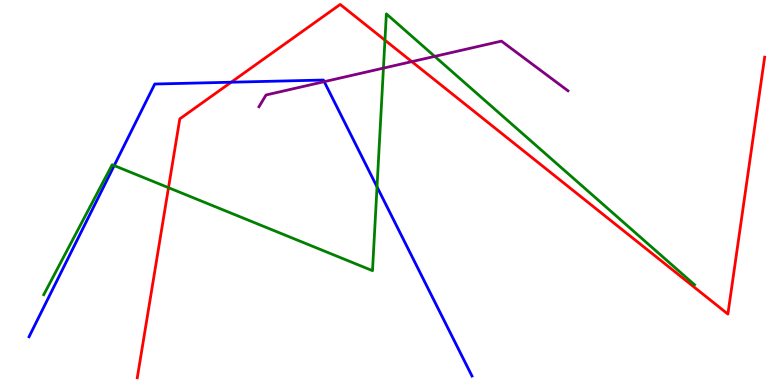[{'lines': ['blue', 'red'], 'intersections': [{'x': 2.98, 'y': 7.86}]}, {'lines': ['green', 'red'], 'intersections': [{'x': 2.17, 'y': 5.13}, {'x': 4.97, 'y': 8.96}]}, {'lines': ['purple', 'red'], 'intersections': [{'x': 5.31, 'y': 8.4}]}, {'lines': ['blue', 'green'], 'intersections': [{'x': 1.47, 'y': 5.7}, {'x': 4.86, 'y': 5.15}]}, {'lines': ['blue', 'purple'], 'intersections': [{'x': 4.18, 'y': 7.88}]}, {'lines': ['green', 'purple'], 'intersections': [{'x': 4.95, 'y': 8.23}, {'x': 5.61, 'y': 8.54}]}]